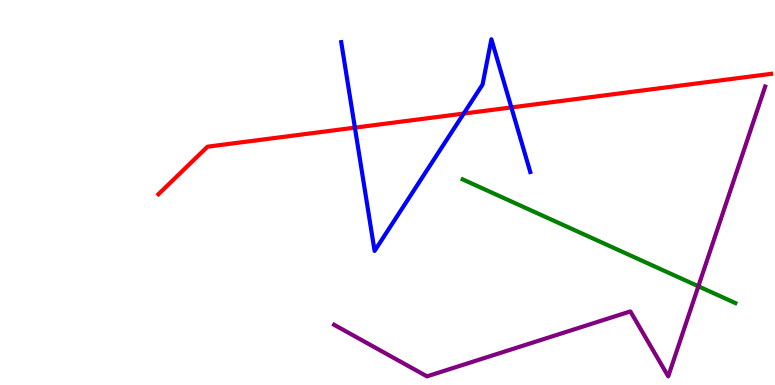[{'lines': ['blue', 'red'], 'intersections': [{'x': 4.58, 'y': 6.68}, {'x': 5.98, 'y': 7.05}, {'x': 6.6, 'y': 7.21}]}, {'lines': ['green', 'red'], 'intersections': []}, {'lines': ['purple', 'red'], 'intersections': []}, {'lines': ['blue', 'green'], 'intersections': []}, {'lines': ['blue', 'purple'], 'intersections': []}, {'lines': ['green', 'purple'], 'intersections': [{'x': 9.01, 'y': 2.56}]}]